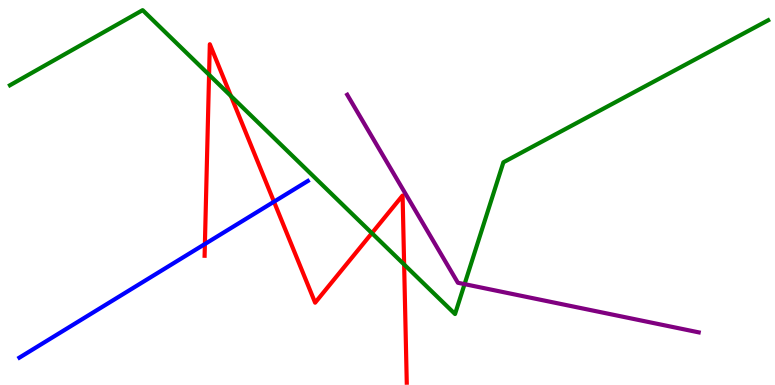[{'lines': ['blue', 'red'], 'intersections': [{'x': 2.64, 'y': 3.66}, {'x': 3.54, 'y': 4.76}]}, {'lines': ['green', 'red'], 'intersections': [{'x': 2.7, 'y': 8.06}, {'x': 2.98, 'y': 7.51}, {'x': 4.8, 'y': 3.94}, {'x': 5.21, 'y': 3.13}]}, {'lines': ['purple', 'red'], 'intersections': []}, {'lines': ['blue', 'green'], 'intersections': []}, {'lines': ['blue', 'purple'], 'intersections': []}, {'lines': ['green', 'purple'], 'intersections': [{'x': 5.99, 'y': 2.62}]}]